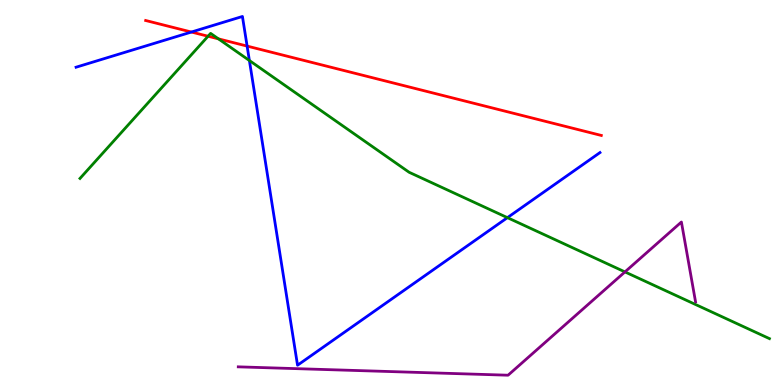[{'lines': ['blue', 'red'], 'intersections': [{'x': 2.47, 'y': 9.17}, {'x': 3.19, 'y': 8.8}]}, {'lines': ['green', 'red'], 'intersections': [{'x': 2.68, 'y': 9.06}, {'x': 2.82, 'y': 8.99}]}, {'lines': ['purple', 'red'], 'intersections': []}, {'lines': ['blue', 'green'], 'intersections': [{'x': 3.22, 'y': 8.43}, {'x': 6.55, 'y': 4.35}]}, {'lines': ['blue', 'purple'], 'intersections': []}, {'lines': ['green', 'purple'], 'intersections': [{'x': 8.06, 'y': 2.94}]}]